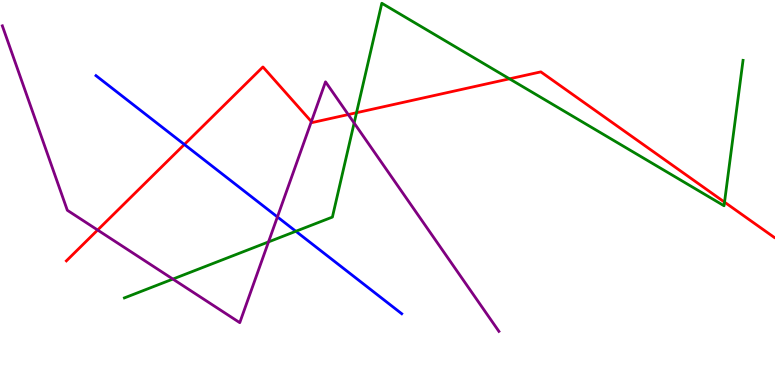[{'lines': ['blue', 'red'], 'intersections': [{'x': 2.38, 'y': 6.25}]}, {'lines': ['green', 'red'], 'intersections': [{'x': 4.6, 'y': 7.07}, {'x': 6.57, 'y': 7.95}, {'x': 9.35, 'y': 4.75}]}, {'lines': ['purple', 'red'], 'intersections': [{'x': 1.26, 'y': 4.03}, {'x': 4.02, 'y': 6.84}, {'x': 4.49, 'y': 7.02}]}, {'lines': ['blue', 'green'], 'intersections': [{'x': 3.82, 'y': 3.99}]}, {'lines': ['blue', 'purple'], 'intersections': [{'x': 3.58, 'y': 4.37}]}, {'lines': ['green', 'purple'], 'intersections': [{'x': 2.23, 'y': 2.75}, {'x': 3.46, 'y': 3.72}, {'x': 4.57, 'y': 6.8}]}]